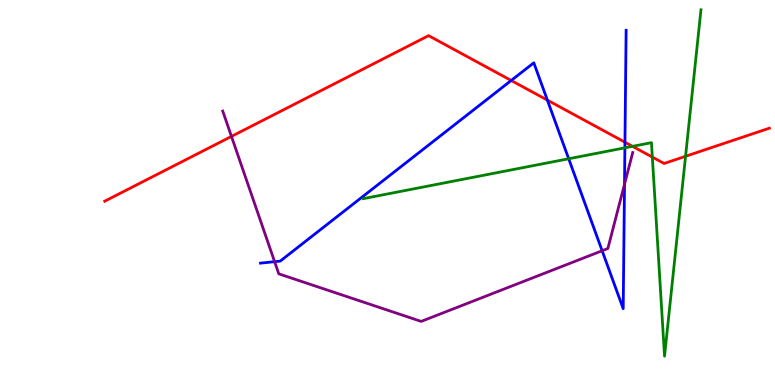[{'lines': ['blue', 'red'], 'intersections': [{'x': 6.6, 'y': 7.91}, {'x': 7.06, 'y': 7.4}, {'x': 8.06, 'y': 6.31}]}, {'lines': ['green', 'red'], 'intersections': [{'x': 8.16, 'y': 6.2}, {'x': 8.42, 'y': 5.92}, {'x': 8.85, 'y': 5.94}]}, {'lines': ['purple', 'red'], 'intersections': [{'x': 2.99, 'y': 6.46}]}, {'lines': ['blue', 'green'], 'intersections': [{'x': 7.34, 'y': 5.88}, {'x': 8.06, 'y': 6.16}]}, {'lines': ['blue', 'purple'], 'intersections': [{'x': 3.54, 'y': 3.2}, {'x': 7.77, 'y': 3.49}, {'x': 8.06, 'y': 5.21}]}, {'lines': ['green', 'purple'], 'intersections': []}]